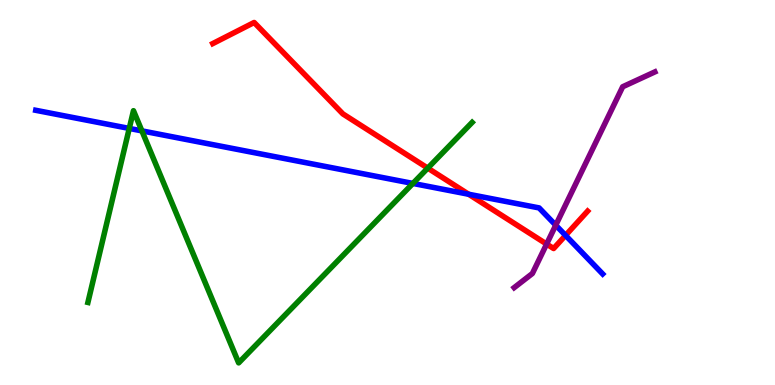[{'lines': ['blue', 'red'], 'intersections': [{'x': 6.05, 'y': 4.95}, {'x': 7.3, 'y': 3.89}]}, {'lines': ['green', 'red'], 'intersections': [{'x': 5.52, 'y': 5.63}]}, {'lines': ['purple', 'red'], 'intersections': [{'x': 7.05, 'y': 3.66}]}, {'lines': ['blue', 'green'], 'intersections': [{'x': 1.67, 'y': 6.66}, {'x': 1.83, 'y': 6.6}, {'x': 5.33, 'y': 5.24}]}, {'lines': ['blue', 'purple'], 'intersections': [{'x': 7.17, 'y': 4.15}]}, {'lines': ['green', 'purple'], 'intersections': []}]